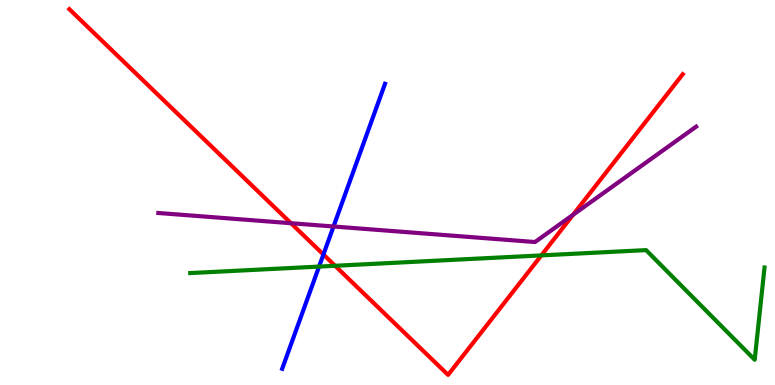[{'lines': ['blue', 'red'], 'intersections': [{'x': 4.17, 'y': 3.39}]}, {'lines': ['green', 'red'], 'intersections': [{'x': 4.32, 'y': 3.1}, {'x': 6.99, 'y': 3.37}]}, {'lines': ['purple', 'red'], 'intersections': [{'x': 3.75, 'y': 4.2}, {'x': 7.39, 'y': 4.42}]}, {'lines': ['blue', 'green'], 'intersections': [{'x': 4.12, 'y': 3.08}]}, {'lines': ['blue', 'purple'], 'intersections': [{'x': 4.3, 'y': 4.12}]}, {'lines': ['green', 'purple'], 'intersections': []}]